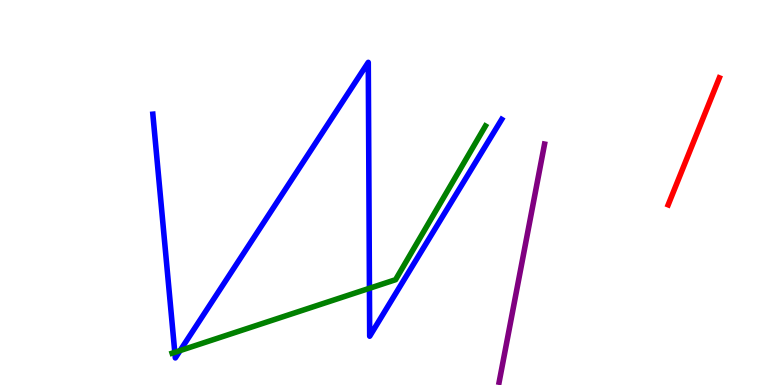[{'lines': ['blue', 'red'], 'intersections': []}, {'lines': ['green', 'red'], 'intersections': []}, {'lines': ['purple', 'red'], 'intersections': []}, {'lines': ['blue', 'green'], 'intersections': [{'x': 2.26, 'y': 0.849}, {'x': 2.32, 'y': 0.894}, {'x': 4.77, 'y': 2.51}]}, {'lines': ['blue', 'purple'], 'intersections': []}, {'lines': ['green', 'purple'], 'intersections': []}]